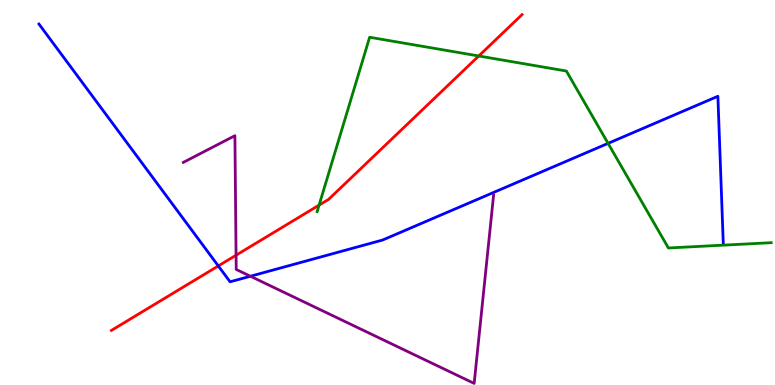[{'lines': ['blue', 'red'], 'intersections': [{'x': 2.82, 'y': 3.09}]}, {'lines': ['green', 'red'], 'intersections': [{'x': 4.12, 'y': 4.67}, {'x': 6.18, 'y': 8.55}]}, {'lines': ['purple', 'red'], 'intersections': [{'x': 3.05, 'y': 3.37}]}, {'lines': ['blue', 'green'], 'intersections': [{'x': 7.85, 'y': 6.28}]}, {'lines': ['blue', 'purple'], 'intersections': [{'x': 3.23, 'y': 2.82}]}, {'lines': ['green', 'purple'], 'intersections': []}]